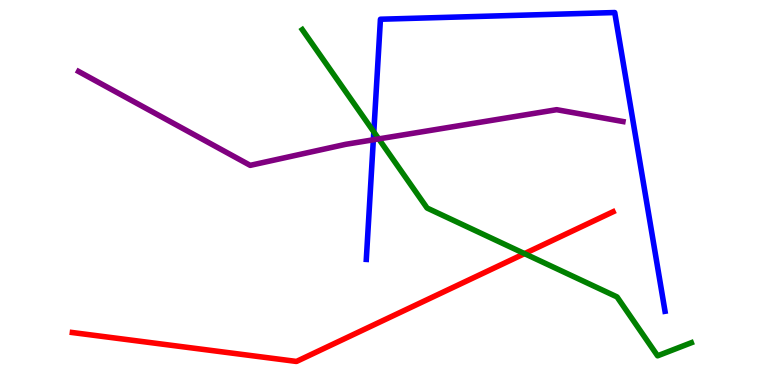[{'lines': ['blue', 'red'], 'intersections': []}, {'lines': ['green', 'red'], 'intersections': [{'x': 6.77, 'y': 3.41}]}, {'lines': ['purple', 'red'], 'intersections': []}, {'lines': ['blue', 'green'], 'intersections': [{'x': 4.82, 'y': 6.57}]}, {'lines': ['blue', 'purple'], 'intersections': [{'x': 4.82, 'y': 6.37}]}, {'lines': ['green', 'purple'], 'intersections': [{'x': 4.89, 'y': 6.39}]}]